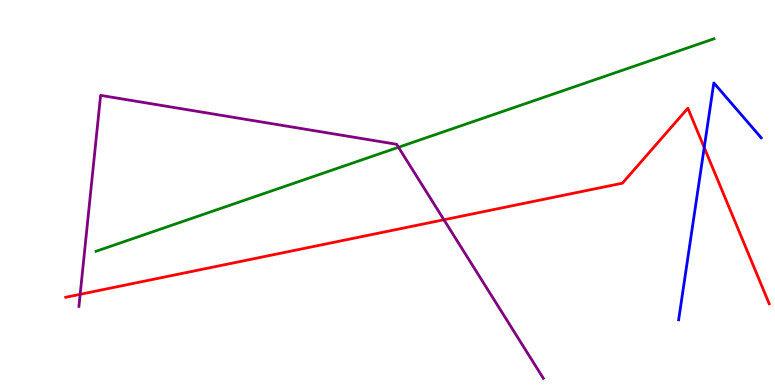[{'lines': ['blue', 'red'], 'intersections': [{'x': 9.09, 'y': 6.17}]}, {'lines': ['green', 'red'], 'intersections': []}, {'lines': ['purple', 'red'], 'intersections': [{'x': 1.03, 'y': 2.36}, {'x': 5.73, 'y': 4.29}]}, {'lines': ['blue', 'green'], 'intersections': []}, {'lines': ['blue', 'purple'], 'intersections': []}, {'lines': ['green', 'purple'], 'intersections': [{'x': 5.14, 'y': 6.17}]}]